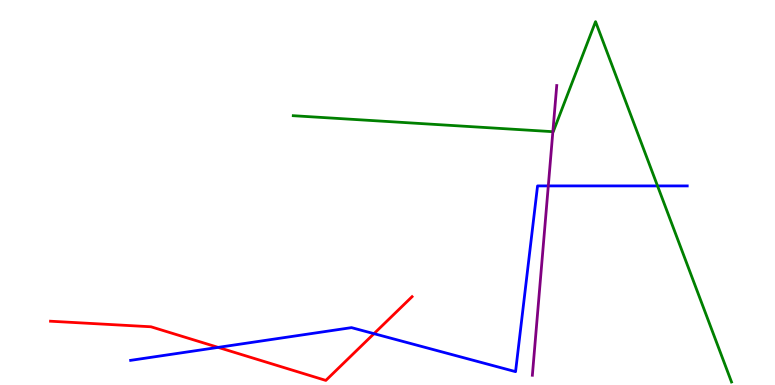[{'lines': ['blue', 'red'], 'intersections': [{'x': 2.81, 'y': 0.977}, {'x': 4.83, 'y': 1.33}]}, {'lines': ['green', 'red'], 'intersections': []}, {'lines': ['purple', 'red'], 'intersections': []}, {'lines': ['blue', 'green'], 'intersections': [{'x': 8.48, 'y': 5.17}]}, {'lines': ['blue', 'purple'], 'intersections': [{'x': 7.07, 'y': 5.17}]}, {'lines': ['green', 'purple'], 'intersections': [{'x': 7.13, 'y': 6.58}]}]